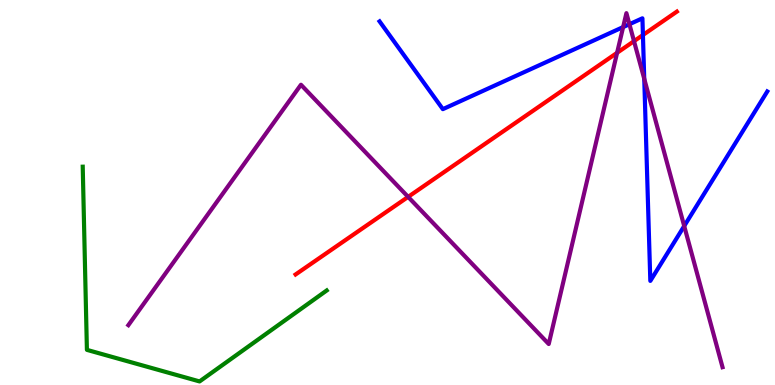[{'lines': ['blue', 'red'], 'intersections': [{'x': 8.3, 'y': 9.09}]}, {'lines': ['green', 'red'], 'intersections': []}, {'lines': ['purple', 'red'], 'intersections': [{'x': 5.27, 'y': 4.89}, {'x': 7.96, 'y': 8.63}, {'x': 8.18, 'y': 8.93}]}, {'lines': ['blue', 'green'], 'intersections': []}, {'lines': ['blue', 'purple'], 'intersections': [{'x': 8.04, 'y': 9.3}, {'x': 8.12, 'y': 9.37}, {'x': 8.31, 'y': 7.95}, {'x': 8.83, 'y': 4.13}]}, {'lines': ['green', 'purple'], 'intersections': []}]